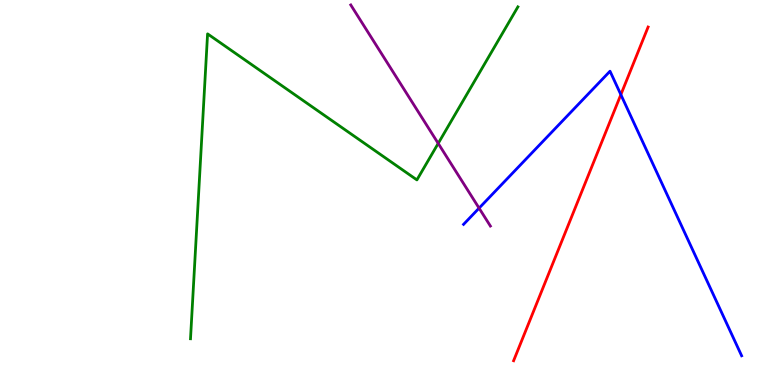[{'lines': ['blue', 'red'], 'intersections': [{'x': 8.01, 'y': 7.54}]}, {'lines': ['green', 'red'], 'intersections': []}, {'lines': ['purple', 'red'], 'intersections': []}, {'lines': ['blue', 'green'], 'intersections': []}, {'lines': ['blue', 'purple'], 'intersections': [{'x': 6.18, 'y': 4.59}]}, {'lines': ['green', 'purple'], 'intersections': [{'x': 5.65, 'y': 6.28}]}]